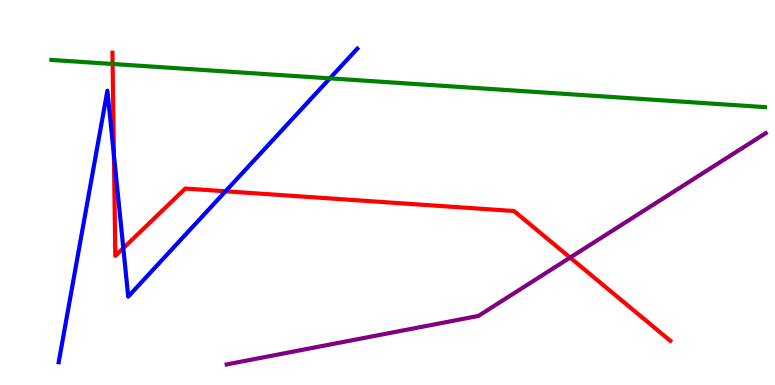[{'lines': ['blue', 'red'], 'intersections': [{'x': 1.47, 'y': 5.98}, {'x': 1.59, 'y': 3.55}, {'x': 2.91, 'y': 5.03}]}, {'lines': ['green', 'red'], 'intersections': [{'x': 1.45, 'y': 8.34}]}, {'lines': ['purple', 'red'], 'intersections': [{'x': 7.36, 'y': 3.31}]}, {'lines': ['blue', 'green'], 'intersections': [{'x': 4.26, 'y': 7.96}]}, {'lines': ['blue', 'purple'], 'intersections': []}, {'lines': ['green', 'purple'], 'intersections': []}]